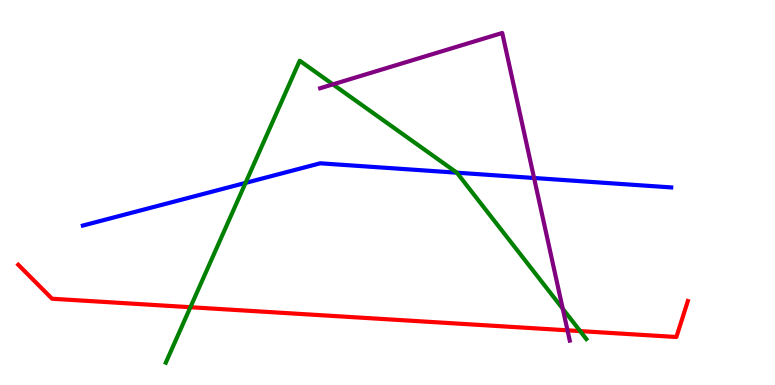[{'lines': ['blue', 'red'], 'intersections': []}, {'lines': ['green', 'red'], 'intersections': [{'x': 2.46, 'y': 2.02}, {'x': 7.49, 'y': 1.4}]}, {'lines': ['purple', 'red'], 'intersections': [{'x': 7.32, 'y': 1.42}]}, {'lines': ['blue', 'green'], 'intersections': [{'x': 3.17, 'y': 5.25}, {'x': 5.9, 'y': 5.51}]}, {'lines': ['blue', 'purple'], 'intersections': [{'x': 6.89, 'y': 5.38}]}, {'lines': ['green', 'purple'], 'intersections': [{'x': 4.3, 'y': 7.81}, {'x': 7.26, 'y': 1.98}]}]